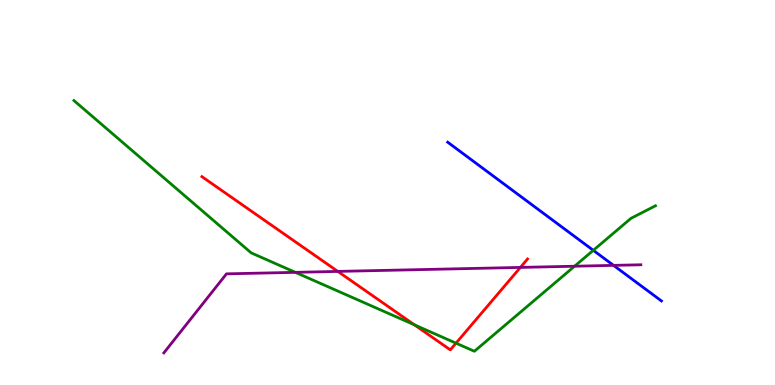[{'lines': ['blue', 'red'], 'intersections': []}, {'lines': ['green', 'red'], 'intersections': [{'x': 5.35, 'y': 1.56}, {'x': 5.88, 'y': 1.09}]}, {'lines': ['purple', 'red'], 'intersections': [{'x': 4.36, 'y': 2.95}, {'x': 6.71, 'y': 3.05}]}, {'lines': ['blue', 'green'], 'intersections': [{'x': 7.66, 'y': 3.5}]}, {'lines': ['blue', 'purple'], 'intersections': [{'x': 7.92, 'y': 3.11}]}, {'lines': ['green', 'purple'], 'intersections': [{'x': 3.81, 'y': 2.93}, {'x': 7.41, 'y': 3.09}]}]